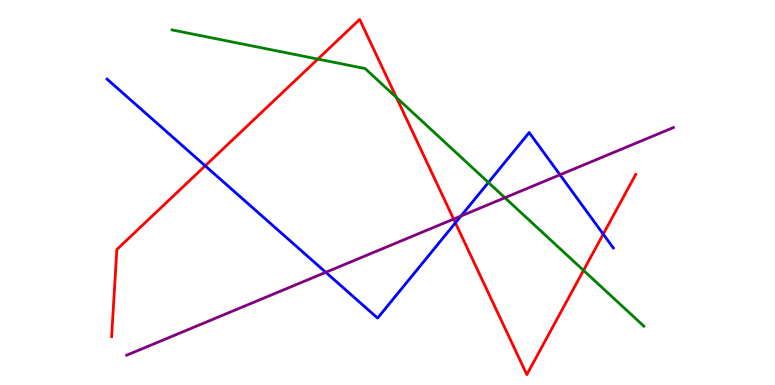[{'lines': ['blue', 'red'], 'intersections': [{'x': 2.65, 'y': 5.69}, {'x': 5.88, 'y': 4.21}, {'x': 7.78, 'y': 3.92}]}, {'lines': ['green', 'red'], 'intersections': [{'x': 4.1, 'y': 8.47}, {'x': 5.11, 'y': 7.47}, {'x': 7.53, 'y': 2.98}]}, {'lines': ['purple', 'red'], 'intersections': [{'x': 5.85, 'y': 4.31}]}, {'lines': ['blue', 'green'], 'intersections': [{'x': 6.3, 'y': 5.26}]}, {'lines': ['blue', 'purple'], 'intersections': [{'x': 4.2, 'y': 2.93}, {'x': 5.95, 'y': 4.39}, {'x': 7.23, 'y': 5.46}]}, {'lines': ['green', 'purple'], 'intersections': [{'x': 6.51, 'y': 4.86}]}]